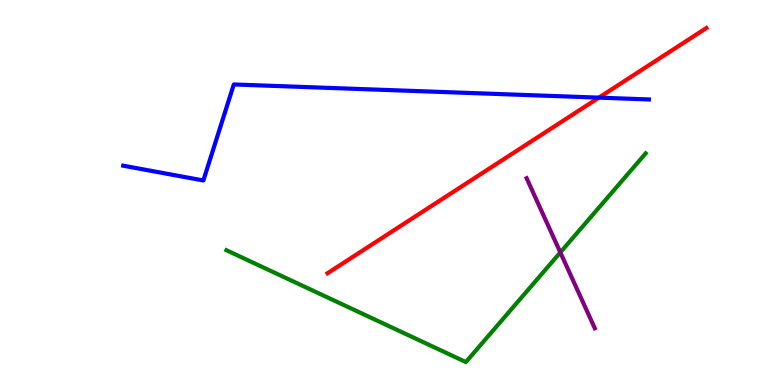[{'lines': ['blue', 'red'], 'intersections': [{'x': 7.73, 'y': 7.46}]}, {'lines': ['green', 'red'], 'intersections': []}, {'lines': ['purple', 'red'], 'intersections': []}, {'lines': ['blue', 'green'], 'intersections': []}, {'lines': ['blue', 'purple'], 'intersections': []}, {'lines': ['green', 'purple'], 'intersections': [{'x': 7.23, 'y': 3.44}]}]